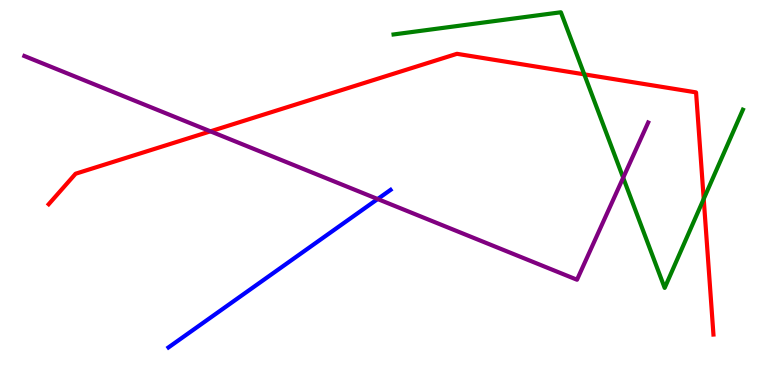[{'lines': ['blue', 'red'], 'intersections': []}, {'lines': ['green', 'red'], 'intersections': [{'x': 7.54, 'y': 8.07}, {'x': 9.08, 'y': 4.83}]}, {'lines': ['purple', 'red'], 'intersections': [{'x': 2.72, 'y': 6.59}]}, {'lines': ['blue', 'green'], 'intersections': []}, {'lines': ['blue', 'purple'], 'intersections': [{'x': 4.87, 'y': 4.83}]}, {'lines': ['green', 'purple'], 'intersections': [{'x': 8.04, 'y': 5.38}]}]